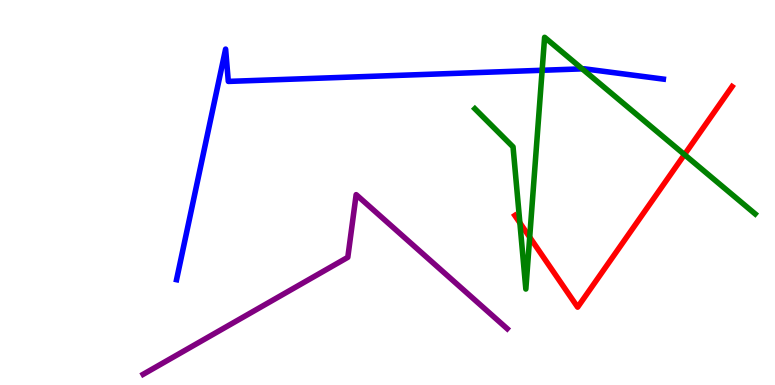[{'lines': ['blue', 'red'], 'intersections': []}, {'lines': ['green', 'red'], 'intersections': [{'x': 6.71, 'y': 4.21}, {'x': 6.83, 'y': 3.84}, {'x': 8.83, 'y': 5.98}]}, {'lines': ['purple', 'red'], 'intersections': []}, {'lines': ['blue', 'green'], 'intersections': [{'x': 7.0, 'y': 8.17}, {'x': 7.51, 'y': 8.21}]}, {'lines': ['blue', 'purple'], 'intersections': []}, {'lines': ['green', 'purple'], 'intersections': []}]